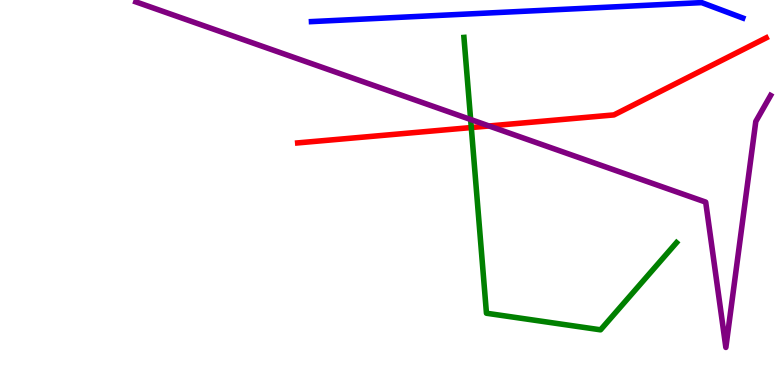[{'lines': ['blue', 'red'], 'intersections': []}, {'lines': ['green', 'red'], 'intersections': [{'x': 6.08, 'y': 6.69}]}, {'lines': ['purple', 'red'], 'intersections': [{'x': 6.31, 'y': 6.73}]}, {'lines': ['blue', 'green'], 'intersections': []}, {'lines': ['blue', 'purple'], 'intersections': []}, {'lines': ['green', 'purple'], 'intersections': [{'x': 6.07, 'y': 6.9}]}]